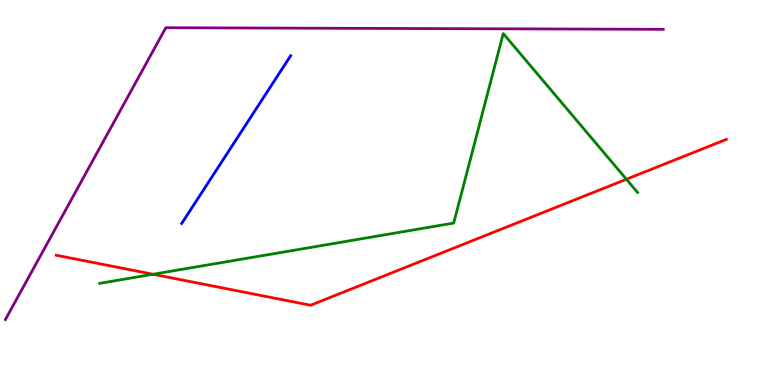[{'lines': ['blue', 'red'], 'intersections': []}, {'lines': ['green', 'red'], 'intersections': [{'x': 1.97, 'y': 2.88}, {'x': 8.08, 'y': 5.34}]}, {'lines': ['purple', 'red'], 'intersections': []}, {'lines': ['blue', 'green'], 'intersections': []}, {'lines': ['blue', 'purple'], 'intersections': []}, {'lines': ['green', 'purple'], 'intersections': []}]